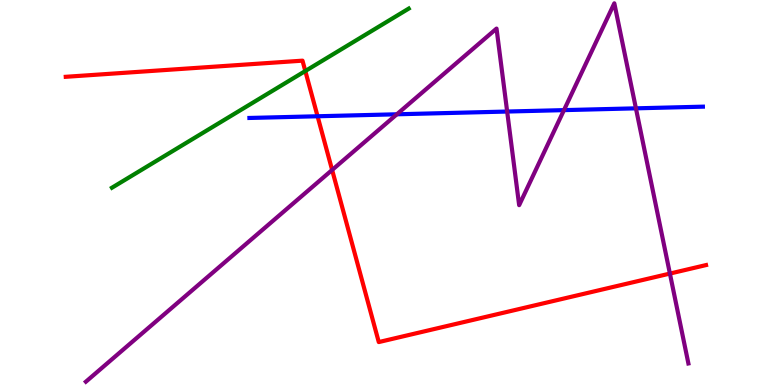[{'lines': ['blue', 'red'], 'intersections': [{'x': 4.1, 'y': 6.98}]}, {'lines': ['green', 'red'], 'intersections': [{'x': 3.94, 'y': 8.16}]}, {'lines': ['purple', 'red'], 'intersections': [{'x': 4.29, 'y': 5.59}, {'x': 8.64, 'y': 2.89}]}, {'lines': ['blue', 'green'], 'intersections': []}, {'lines': ['blue', 'purple'], 'intersections': [{'x': 5.12, 'y': 7.03}, {'x': 6.54, 'y': 7.1}, {'x': 7.28, 'y': 7.14}, {'x': 8.21, 'y': 7.19}]}, {'lines': ['green', 'purple'], 'intersections': []}]